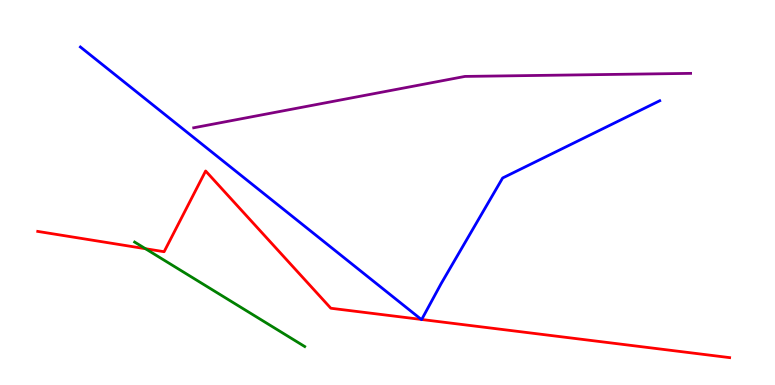[{'lines': ['blue', 'red'], 'intersections': [{'x': 5.44, 'y': 1.7}, {'x': 5.44, 'y': 1.7}]}, {'lines': ['green', 'red'], 'intersections': [{'x': 1.88, 'y': 3.54}]}, {'lines': ['purple', 'red'], 'intersections': []}, {'lines': ['blue', 'green'], 'intersections': []}, {'lines': ['blue', 'purple'], 'intersections': []}, {'lines': ['green', 'purple'], 'intersections': []}]